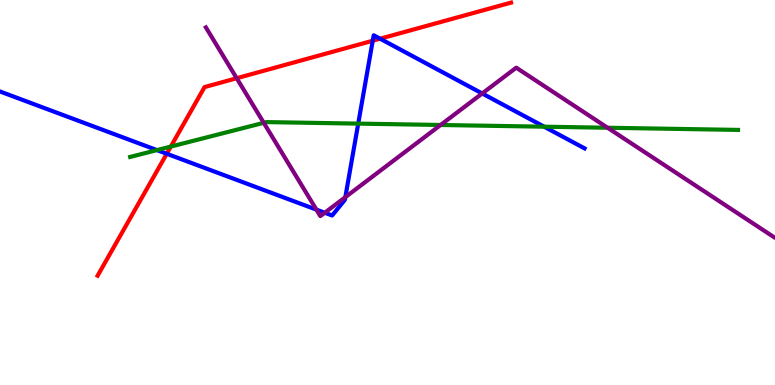[{'lines': ['blue', 'red'], 'intersections': [{'x': 2.15, 'y': 6.01}, {'x': 4.81, 'y': 8.94}, {'x': 4.9, 'y': 8.99}]}, {'lines': ['green', 'red'], 'intersections': [{'x': 2.2, 'y': 6.19}]}, {'lines': ['purple', 'red'], 'intersections': [{'x': 3.05, 'y': 7.97}]}, {'lines': ['blue', 'green'], 'intersections': [{'x': 2.03, 'y': 6.1}, {'x': 4.62, 'y': 6.79}, {'x': 7.02, 'y': 6.71}]}, {'lines': ['blue', 'purple'], 'intersections': [{'x': 4.08, 'y': 4.55}, {'x': 4.19, 'y': 4.47}, {'x': 4.46, 'y': 4.88}, {'x': 6.22, 'y': 7.57}]}, {'lines': ['green', 'purple'], 'intersections': [{'x': 3.4, 'y': 6.81}, {'x': 5.69, 'y': 6.75}, {'x': 7.84, 'y': 6.68}]}]